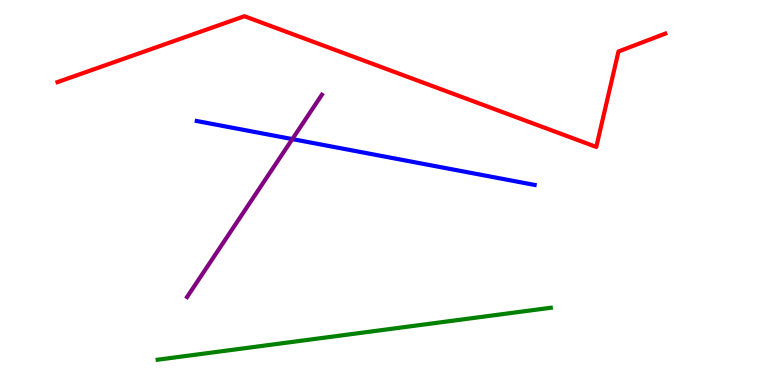[{'lines': ['blue', 'red'], 'intersections': []}, {'lines': ['green', 'red'], 'intersections': []}, {'lines': ['purple', 'red'], 'intersections': []}, {'lines': ['blue', 'green'], 'intersections': []}, {'lines': ['blue', 'purple'], 'intersections': [{'x': 3.77, 'y': 6.39}]}, {'lines': ['green', 'purple'], 'intersections': []}]